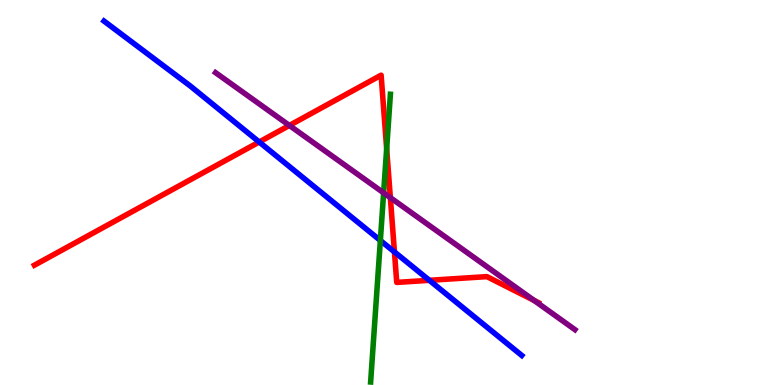[{'lines': ['blue', 'red'], 'intersections': [{'x': 3.34, 'y': 6.31}, {'x': 5.09, 'y': 3.46}, {'x': 5.54, 'y': 2.72}]}, {'lines': ['green', 'red'], 'intersections': [{'x': 4.99, 'y': 6.14}]}, {'lines': ['purple', 'red'], 'intersections': [{'x': 3.73, 'y': 6.74}, {'x': 5.04, 'y': 4.87}, {'x': 6.89, 'y': 2.2}]}, {'lines': ['blue', 'green'], 'intersections': [{'x': 4.91, 'y': 3.75}]}, {'lines': ['blue', 'purple'], 'intersections': []}, {'lines': ['green', 'purple'], 'intersections': [{'x': 4.95, 'y': 4.99}]}]